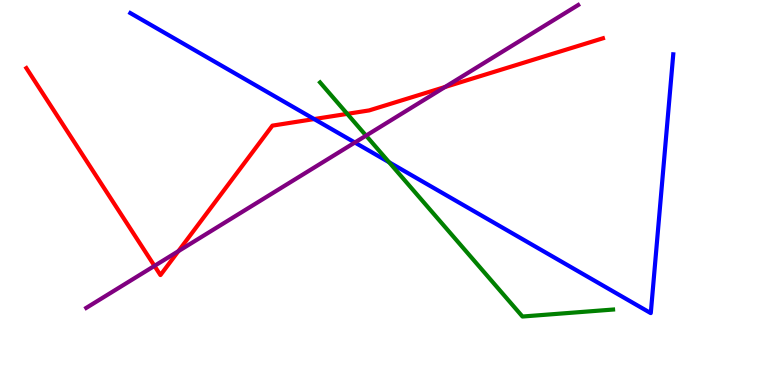[{'lines': ['blue', 'red'], 'intersections': [{'x': 4.05, 'y': 6.91}]}, {'lines': ['green', 'red'], 'intersections': [{'x': 4.48, 'y': 7.04}]}, {'lines': ['purple', 'red'], 'intersections': [{'x': 1.99, 'y': 3.09}, {'x': 2.3, 'y': 3.48}, {'x': 5.74, 'y': 7.74}]}, {'lines': ['blue', 'green'], 'intersections': [{'x': 5.02, 'y': 5.79}]}, {'lines': ['blue', 'purple'], 'intersections': [{'x': 4.58, 'y': 6.3}]}, {'lines': ['green', 'purple'], 'intersections': [{'x': 4.72, 'y': 6.48}]}]